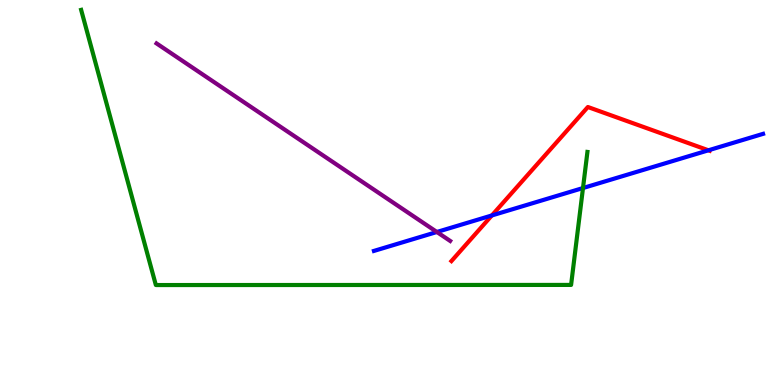[{'lines': ['blue', 'red'], 'intersections': [{'x': 6.35, 'y': 4.4}, {'x': 9.14, 'y': 6.1}]}, {'lines': ['green', 'red'], 'intersections': []}, {'lines': ['purple', 'red'], 'intersections': []}, {'lines': ['blue', 'green'], 'intersections': [{'x': 7.52, 'y': 5.12}]}, {'lines': ['blue', 'purple'], 'intersections': [{'x': 5.64, 'y': 3.97}]}, {'lines': ['green', 'purple'], 'intersections': []}]